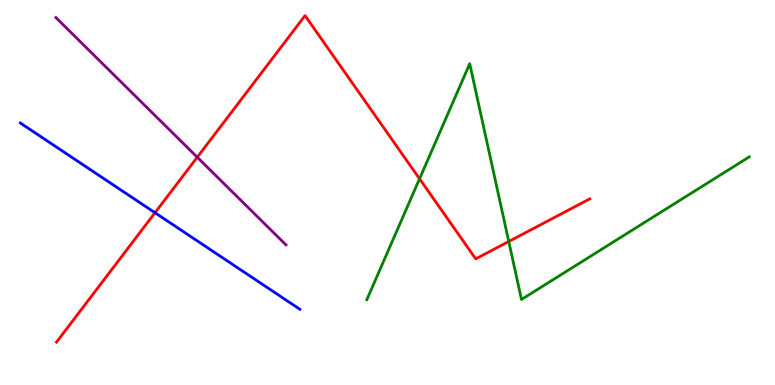[{'lines': ['blue', 'red'], 'intersections': [{'x': 2.0, 'y': 4.47}]}, {'lines': ['green', 'red'], 'intersections': [{'x': 5.41, 'y': 5.36}, {'x': 6.56, 'y': 3.73}]}, {'lines': ['purple', 'red'], 'intersections': [{'x': 2.55, 'y': 5.92}]}, {'lines': ['blue', 'green'], 'intersections': []}, {'lines': ['blue', 'purple'], 'intersections': []}, {'lines': ['green', 'purple'], 'intersections': []}]